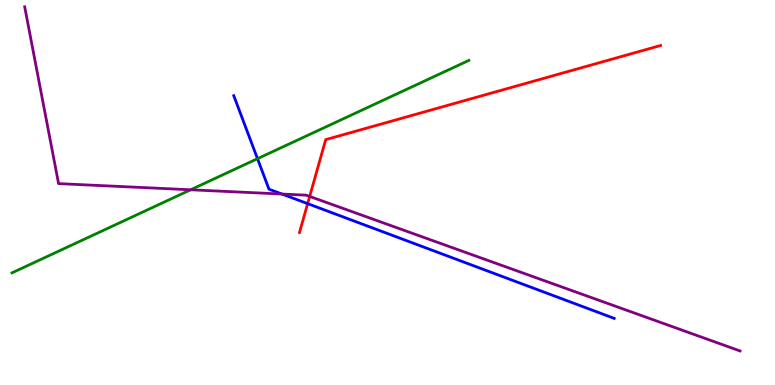[{'lines': ['blue', 'red'], 'intersections': [{'x': 3.97, 'y': 4.71}]}, {'lines': ['green', 'red'], 'intersections': []}, {'lines': ['purple', 'red'], 'intersections': [{'x': 4.0, 'y': 4.9}]}, {'lines': ['blue', 'green'], 'intersections': [{'x': 3.32, 'y': 5.88}]}, {'lines': ['blue', 'purple'], 'intersections': [{'x': 3.64, 'y': 4.96}]}, {'lines': ['green', 'purple'], 'intersections': [{'x': 2.46, 'y': 5.07}]}]